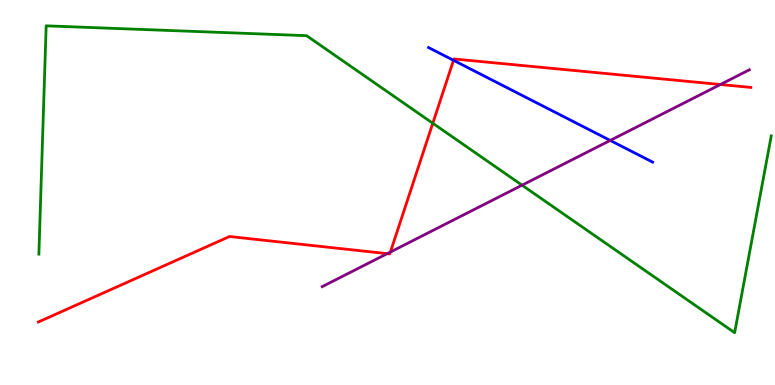[{'lines': ['blue', 'red'], 'intersections': [{'x': 5.85, 'y': 8.43}]}, {'lines': ['green', 'red'], 'intersections': [{'x': 5.58, 'y': 6.8}]}, {'lines': ['purple', 'red'], 'intersections': [{'x': 5.0, 'y': 3.41}, {'x': 5.04, 'y': 3.45}, {'x': 9.3, 'y': 7.81}]}, {'lines': ['blue', 'green'], 'intersections': []}, {'lines': ['blue', 'purple'], 'intersections': [{'x': 7.87, 'y': 6.35}]}, {'lines': ['green', 'purple'], 'intersections': [{'x': 6.74, 'y': 5.19}]}]